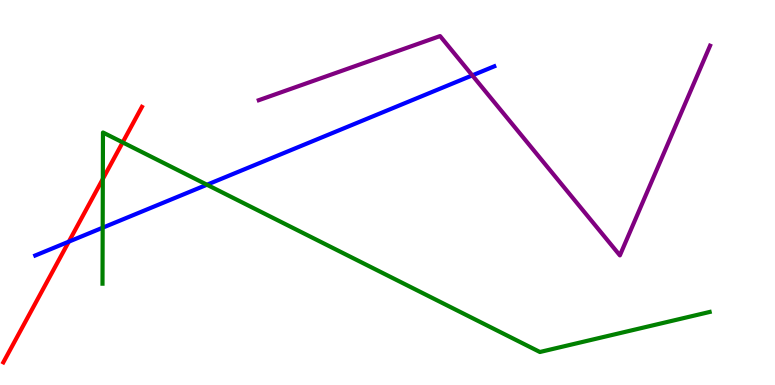[{'lines': ['blue', 'red'], 'intersections': [{'x': 0.888, 'y': 3.72}]}, {'lines': ['green', 'red'], 'intersections': [{'x': 1.33, 'y': 5.35}, {'x': 1.58, 'y': 6.3}]}, {'lines': ['purple', 'red'], 'intersections': []}, {'lines': ['blue', 'green'], 'intersections': [{'x': 1.32, 'y': 4.09}, {'x': 2.67, 'y': 5.2}]}, {'lines': ['blue', 'purple'], 'intersections': [{'x': 6.09, 'y': 8.04}]}, {'lines': ['green', 'purple'], 'intersections': []}]